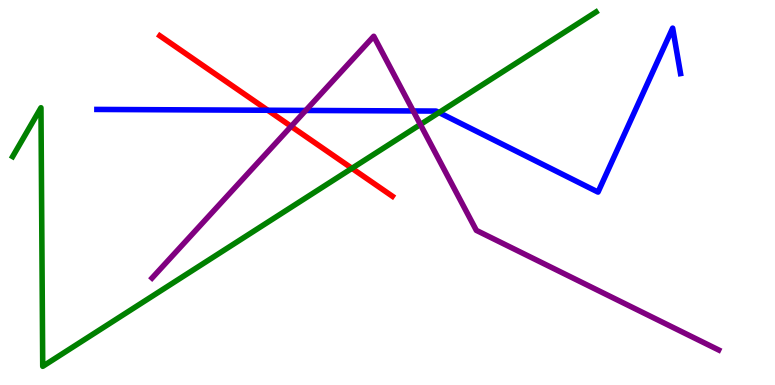[{'lines': ['blue', 'red'], 'intersections': [{'x': 3.46, 'y': 7.14}]}, {'lines': ['green', 'red'], 'intersections': [{'x': 4.54, 'y': 5.63}]}, {'lines': ['purple', 'red'], 'intersections': [{'x': 3.76, 'y': 6.72}]}, {'lines': ['blue', 'green'], 'intersections': [{'x': 5.66, 'y': 7.08}]}, {'lines': ['blue', 'purple'], 'intersections': [{'x': 3.94, 'y': 7.13}, {'x': 5.33, 'y': 7.12}]}, {'lines': ['green', 'purple'], 'intersections': [{'x': 5.42, 'y': 6.77}]}]